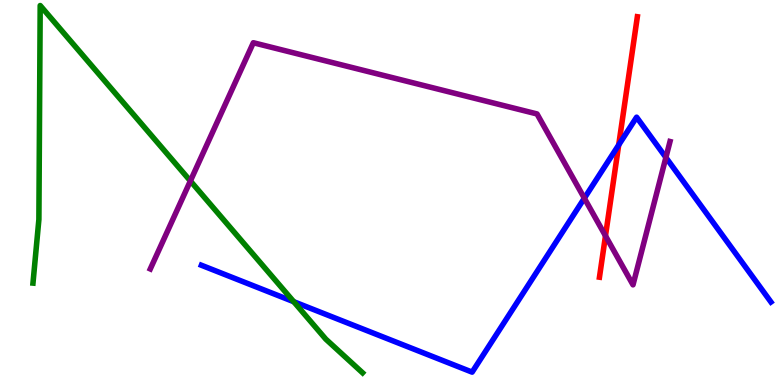[{'lines': ['blue', 'red'], 'intersections': [{'x': 7.98, 'y': 6.24}]}, {'lines': ['green', 'red'], 'intersections': []}, {'lines': ['purple', 'red'], 'intersections': [{'x': 7.81, 'y': 3.87}]}, {'lines': ['blue', 'green'], 'intersections': [{'x': 3.79, 'y': 2.16}]}, {'lines': ['blue', 'purple'], 'intersections': [{'x': 7.54, 'y': 4.85}, {'x': 8.59, 'y': 5.91}]}, {'lines': ['green', 'purple'], 'intersections': [{'x': 2.46, 'y': 5.3}]}]